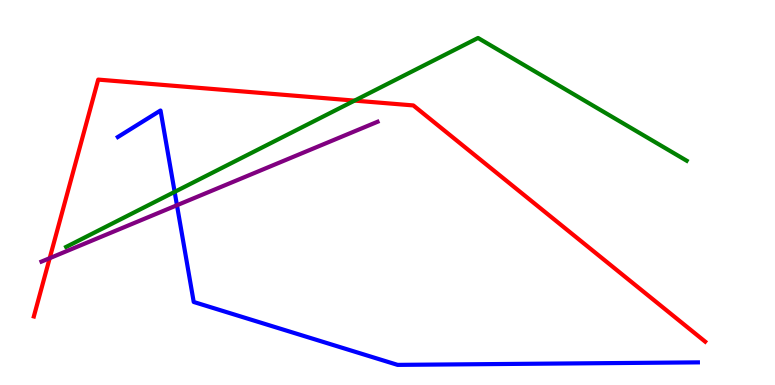[{'lines': ['blue', 'red'], 'intersections': []}, {'lines': ['green', 'red'], 'intersections': [{'x': 4.57, 'y': 7.39}]}, {'lines': ['purple', 'red'], 'intersections': [{'x': 0.641, 'y': 3.29}]}, {'lines': ['blue', 'green'], 'intersections': [{'x': 2.25, 'y': 5.02}]}, {'lines': ['blue', 'purple'], 'intersections': [{'x': 2.28, 'y': 4.67}]}, {'lines': ['green', 'purple'], 'intersections': []}]